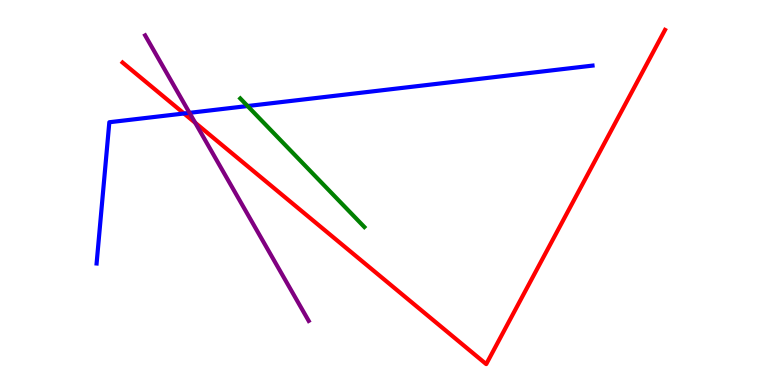[{'lines': ['blue', 'red'], 'intersections': [{'x': 2.37, 'y': 7.05}]}, {'lines': ['green', 'red'], 'intersections': []}, {'lines': ['purple', 'red'], 'intersections': [{'x': 2.52, 'y': 6.81}]}, {'lines': ['blue', 'green'], 'intersections': [{'x': 3.19, 'y': 7.25}]}, {'lines': ['blue', 'purple'], 'intersections': [{'x': 2.45, 'y': 7.07}]}, {'lines': ['green', 'purple'], 'intersections': []}]